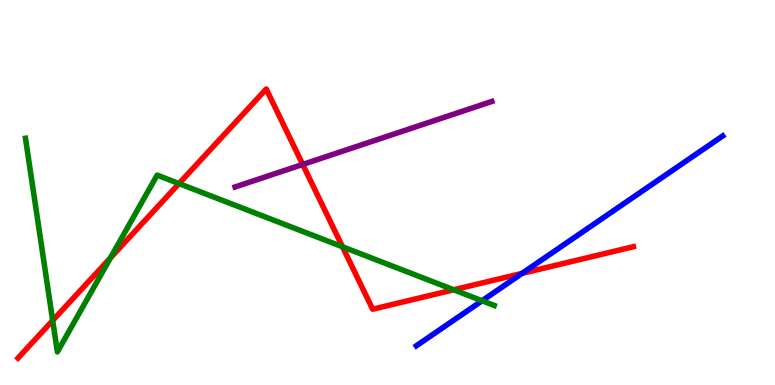[{'lines': ['blue', 'red'], 'intersections': [{'x': 6.74, 'y': 2.9}]}, {'lines': ['green', 'red'], 'intersections': [{'x': 0.68, 'y': 1.68}, {'x': 1.42, 'y': 3.3}, {'x': 2.31, 'y': 5.23}, {'x': 4.42, 'y': 3.59}, {'x': 5.85, 'y': 2.47}]}, {'lines': ['purple', 'red'], 'intersections': [{'x': 3.91, 'y': 5.73}]}, {'lines': ['blue', 'green'], 'intersections': [{'x': 6.22, 'y': 2.19}]}, {'lines': ['blue', 'purple'], 'intersections': []}, {'lines': ['green', 'purple'], 'intersections': []}]